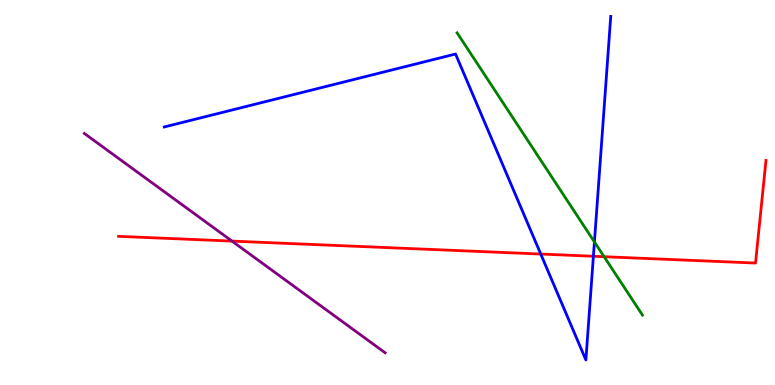[{'lines': ['blue', 'red'], 'intersections': [{'x': 6.98, 'y': 3.4}, {'x': 7.66, 'y': 3.34}]}, {'lines': ['green', 'red'], 'intersections': [{'x': 7.8, 'y': 3.33}]}, {'lines': ['purple', 'red'], 'intersections': [{'x': 2.99, 'y': 3.74}]}, {'lines': ['blue', 'green'], 'intersections': [{'x': 7.67, 'y': 3.72}]}, {'lines': ['blue', 'purple'], 'intersections': []}, {'lines': ['green', 'purple'], 'intersections': []}]